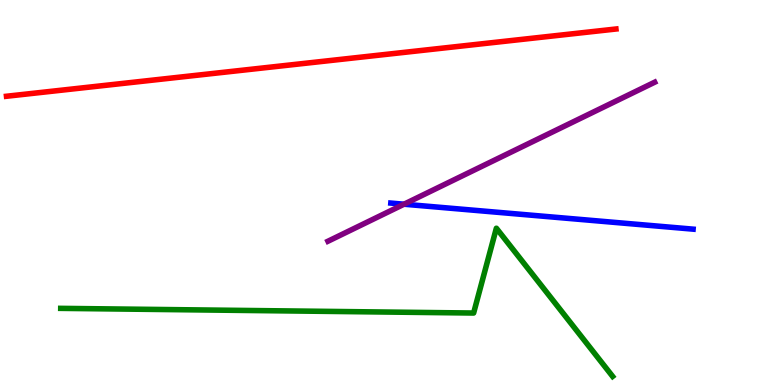[{'lines': ['blue', 'red'], 'intersections': []}, {'lines': ['green', 'red'], 'intersections': []}, {'lines': ['purple', 'red'], 'intersections': []}, {'lines': ['blue', 'green'], 'intersections': []}, {'lines': ['blue', 'purple'], 'intersections': [{'x': 5.21, 'y': 4.7}]}, {'lines': ['green', 'purple'], 'intersections': []}]